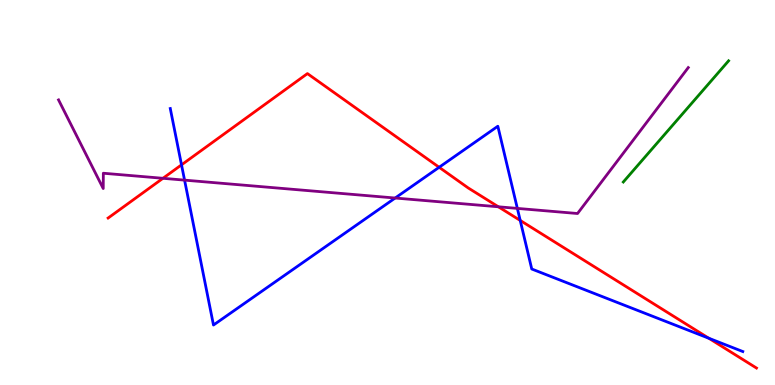[{'lines': ['blue', 'red'], 'intersections': [{'x': 2.34, 'y': 5.72}, {'x': 5.67, 'y': 5.66}, {'x': 6.71, 'y': 4.27}, {'x': 9.15, 'y': 1.21}]}, {'lines': ['green', 'red'], 'intersections': []}, {'lines': ['purple', 'red'], 'intersections': [{'x': 2.1, 'y': 5.37}, {'x': 6.43, 'y': 4.63}]}, {'lines': ['blue', 'green'], 'intersections': []}, {'lines': ['blue', 'purple'], 'intersections': [{'x': 2.38, 'y': 5.32}, {'x': 5.1, 'y': 4.86}, {'x': 6.68, 'y': 4.59}]}, {'lines': ['green', 'purple'], 'intersections': []}]